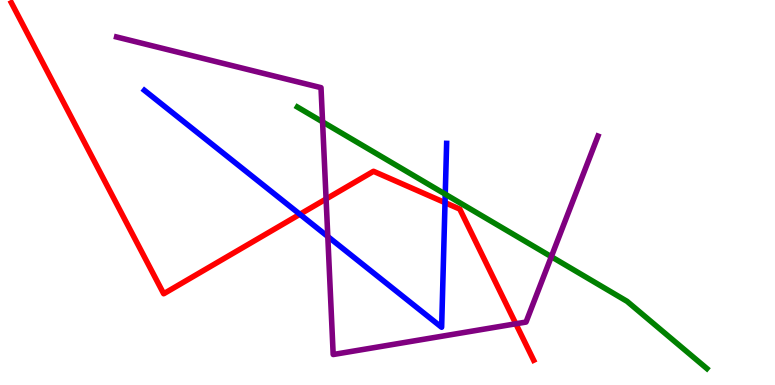[{'lines': ['blue', 'red'], 'intersections': [{'x': 3.87, 'y': 4.43}, {'x': 5.74, 'y': 4.74}]}, {'lines': ['green', 'red'], 'intersections': []}, {'lines': ['purple', 'red'], 'intersections': [{'x': 4.21, 'y': 4.83}, {'x': 6.66, 'y': 1.59}]}, {'lines': ['blue', 'green'], 'intersections': [{'x': 5.75, 'y': 4.96}]}, {'lines': ['blue', 'purple'], 'intersections': [{'x': 4.23, 'y': 3.86}]}, {'lines': ['green', 'purple'], 'intersections': [{'x': 4.16, 'y': 6.83}, {'x': 7.11, 'y': 3.33}]}]